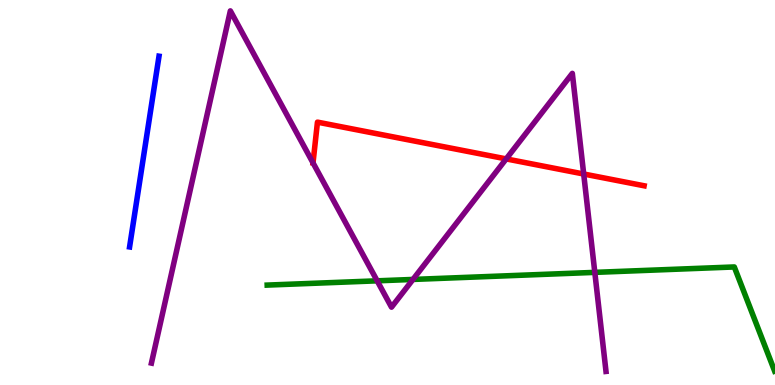[{'lines': ['blue', 'red'], 'intersections': []}, {'lines': ['green', 'red'], 'intersections': []}, {'lines': ['purple', 'red'], 'intersections': [{'x': 4.04, 'y': 5.77}, {'x': 6.53, 'y': 5.87}, {'x': 7.53, 'y': 5.48}]}, {'lines': ['blue', 'green'], 'intersections': []}, {'lines': ['blue', 'purple'], 'intersections': []}, {'lines': ['green', 'purple'], 'intersections': [{'x': 4.87, 'y': 2.71}, {'x': 5.33, 'y': 2.74}, {'x': 7.67, 'y': 2.93}]}]